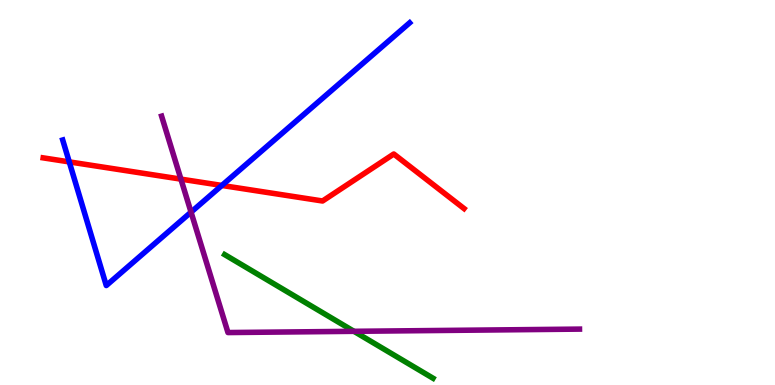[{'lines': ['blue', 'red'], 'intersections': [{'x': 0.894, 'y': 5.8}, {'x': 2.86, 'y': 5.18}]}, {'lines': ['green', 'red'], 'intersections': []}, {'lines': ['purple', 'red'], 'intersections': [{'x': 2.33, 'y': 5.35}]}, {'lines': ['blue', 'green'], 'intersections': []}, {'lines': ['blue', 'purple'], 'intersections': [{'x': 2.47, 'y': 4.49}]}, {'lines': ['green', 'purple'], 'intersections': [{'x': 4.57, 'y': 1.39}]}]